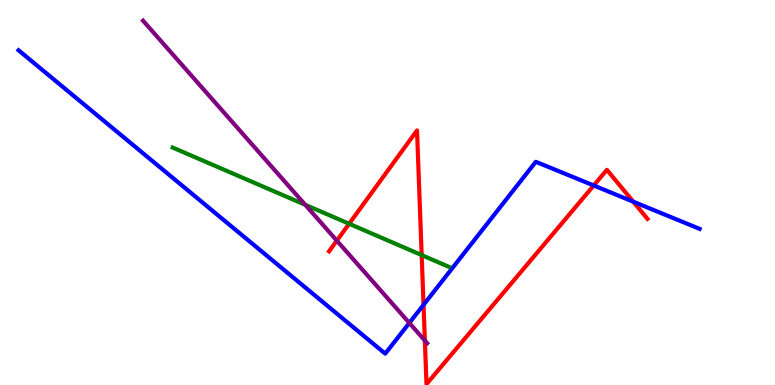[{'lines': ['blue', 'red'], 'intersections': [{'x': 5.46, 'y': 2.08}, {'x': 7.66, 'y': 5.18}, {'x': 8.17, 'y': 4.76}]}, {'lines': ['green', 'red'], 'intersections': [{'x': 4.5, 'y': 4.19}, {'x': 5.44, 'y': 3.37}]}, {'lines': ['purple', 'red'], 'intersections': [{'x': 4.35, 'y': 3.75}, {'x': 5.48, 'y': 1.15}]}, {'lines': ['blue', 'green'], 'intersections': []}, {'lines': ['blue', 'purple'], 'intersections': [{'x': 5.28, 'y': 1.61}]}, {'lines': ['green', 'purple'], 'intersections': [{'x': 3.94, 'y': 4.68}]}]